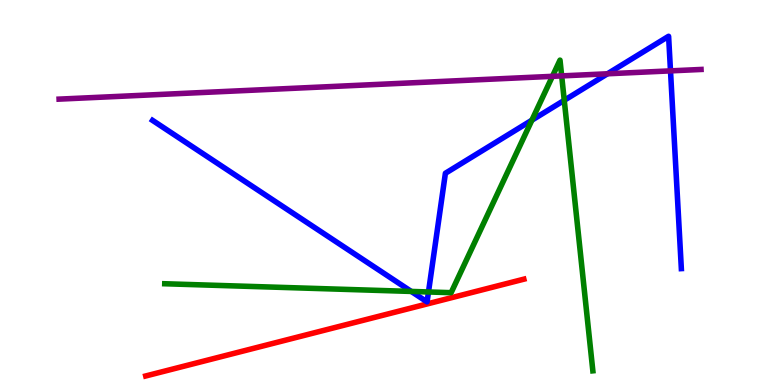[{'lines': ['blue', 'red'], 'intersections': []}, {'lines': ['green', 'red'], 'intersections': []}, {'lines': ['purple', 'red'], 'intersections': []}, {'lines': ['blue', 'green'], 'intersections': [{'x': 5.31, 'y': 2.43}, {'x': 5.53, 'y': 2.42}, {'x': 6.86, 'y': 6.88}, {'x': 7.28, 'y': 7.39}]}, {'lines': ['blue', 'purple'], 'intersections': [{'x': 7.84, 'y': 8.08}, {'x': 8.65, 'y': 8.16}]}, {'lines': ['green', 'purple'], 'intersections': [{'x': 7.13, 'y': 8.02}, {'x': 7.25, 'y': 8.03}]}]